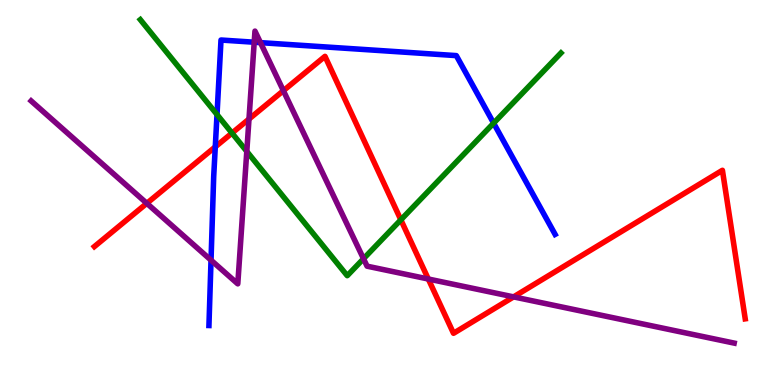[{'lines': ['blue', 'red'], 'intersections': [{'x': 2.78, 'y': 6.19}]}, {'lines': ['green', 'red'], 'intersections': [{'x': 2.99, 'y': 6.54}, {'x': 5.17, 'y': 4.29}]}, {'lines': ['purple', 'red'], 'intersections': [{'x': 1.89, 'y': 4.72}, {'x': 3.21, 'y': 6.91}, {'x': 3.66, 'y': 7.64}, {'x': 5.53, 'y': 2.75}, {'x': 6.63, 'y': 2.29}]}, {'lines': ['blue', 'green'], 'intersections': [{'x': 2.8, 'y': 7.02}, {'x': 6.37, 'y': 6.8}]}, {'lines': ['blue', 'purple'], 'intersections': [{'x': 2.72, 'y': 3.24}, {'x': 3.28, 'y': 8.9}, {'x': 3.36, 'y': 8.89}]}, {'lines': ['green', 'purple'], 'intersections': [{'x': 3.18, 'y': 6.07}, {'x': 4.69, 'y': 3.28}]}]